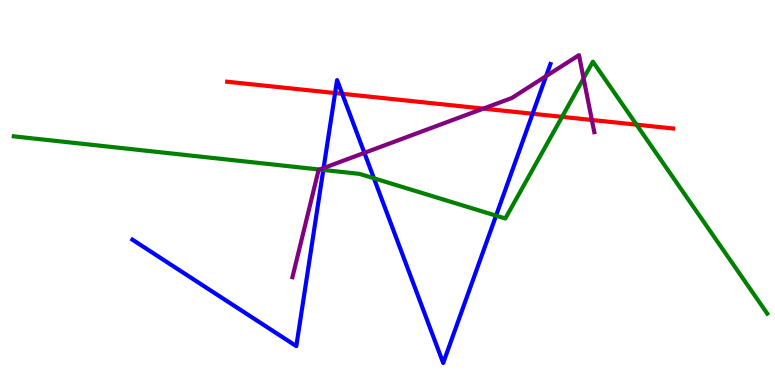[{'lines': ['blue', 'red'], 'intersections': [{'x': 4.32, 'y': 7.58}, {'x': 4.42, 'y': 7.56}, {'x': 6.87, 'y': 7.05}]}, {'lines': ['green', 'red'], 'intersections': [{'x': 7.25, 'y': 6.96}, {'x': 8.21, 'y': 6.76}]}, {'lines': ['purple', 'red'], 'intersections': [{'x': 6.24, 'y': 7.18}, {'x': 7.64, 'y': 6.88}]}, {'lines': ['blue', 'green'], 'intersections': [{'x': 4.17, 'y': 5.59}, {'x': 4.82, 'y': 5.37}, {'x': 6.4, 'y': 4.4}]}, {'lines': ['blue', 'purple'], 'intersections': [{'x': 4.18, 'y': 5.64}, {'x': 4.7, 'y': 6.03}, {'x': 7.05, 'y': 8.02}]}, {'lines': ['green', 'purple'], 'intersections': [{'x': 4.12, 'y': 5.6}, {'x': 7.53, 'y': 7.97}]}]